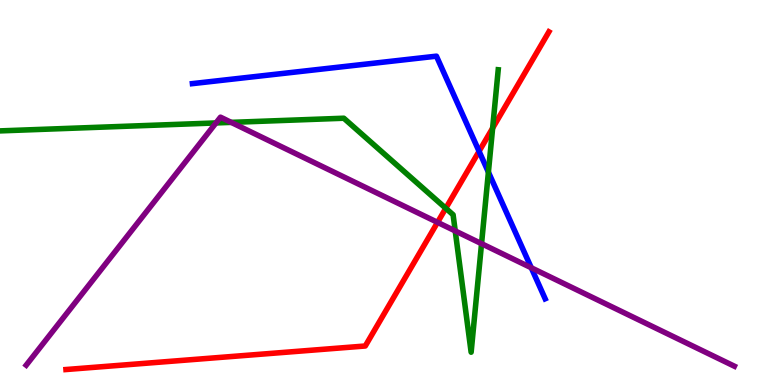[{'lines': ['blue', 'red'], 'intersections': [{'x': 6.18, 'y': 6.07}]}, {'lines': ['green', 'red'], 'intersections': [{'x': 5.75, 'y': 4.59}, {'x': 6.36, 'y': 6.67}]}, {'lines': ['purple', 'red'], 'intersections': [{'x': 5.65, 'y': 4.22}]}, {'lines': ['blue', 'green'], 'intersections': [{'x': 6.3, 'y': 5.53}]}, {'lines': ['blue', 'purple'], 'intersections': [{'x': 6.86, 'y': 3.04}]}, {'lines': ['green', 'purple'], 'intersections': [{'x': 2.79, 'y': 6.81}, {'x': 2.98, 'y': 6.82}, {'x': 5.87, 'y': 4.0}, {'x': 6.21, 'y': 3.67}]}]